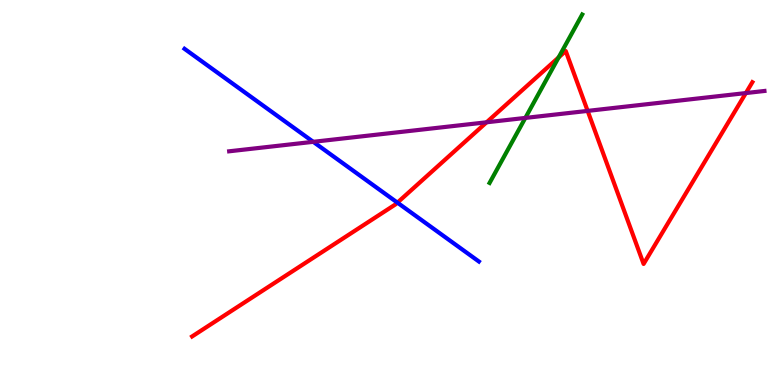[{'lines': ['blue', 'red'], 'intersections': [{'x': 5.13, 'y': 4.74}]}, {'lines': ['green', 'red'], 'intersections': [{'x': 7.21, 'y': 8.51}]}, {'lines': ['purple', 'red'], 'intersections': [{'x': 6.28, 'y': 6.82}, {'x': 7.58, 'y': 7.12}, {'x': 9.62, 'y': 7.58}]}, {'lines': ['blue', 'green'], 'intersections': []}, {'lines': ['blue', 'purple'], 'intersections': [{'x': 4.04, 'y': 6.32}]}, {'lines': ['green', 'purple'], 'intersections': [{'x': 6.78, 'y': 6.94}]}]